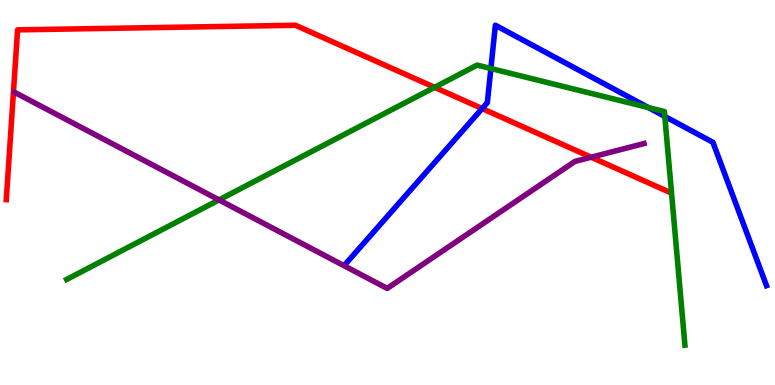[{'lines': ['blue', 'red'], 'intersections': [{'x': 6.22, 'y': 7.18}]}, {'lines': ['green', 'red'], 'intersections': [{'x': 5.61, 'y': 7.73}]}, {'lines': ['purple', 'red'], 'intersections': [{'x': 7.63, 'y': 5.92}]}, {'lines': ['blue', 'green'], 'intersections': [{'x': 6.33, 'y': 8.22}, {'x': 8.37, 'y': 7.21}, {'x': 8.58, 'y': 6.98}]}, {'lines': ['blue', 'purple'], 'intersections': []}, {'lines': ['green', 'purple'], 'intersections': [{'x': 2.83, 'y': 4.81}]}]